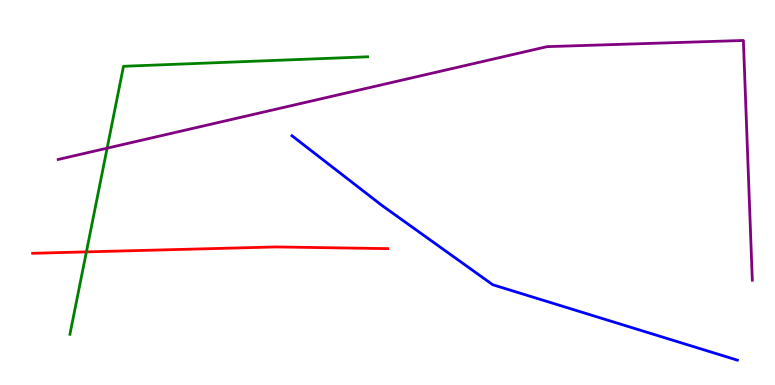[{'lines': ['blue', 'red'], 'intersections': []}, {'lines': ['green', 'red'], 'intersections': [{'x': 1.11, 'y': 3.46}]}, {'lines': ['purple', 'red'], 'intersections': []}, {'lines': ['blue', 'green'], 'intersections': []}, {'lines': ['blue', 'purple'], 'intersections': []}, {'lines': ['green', 'purple'], 'intersections': [{'x': 1.38, 'y': 6.15}]}]